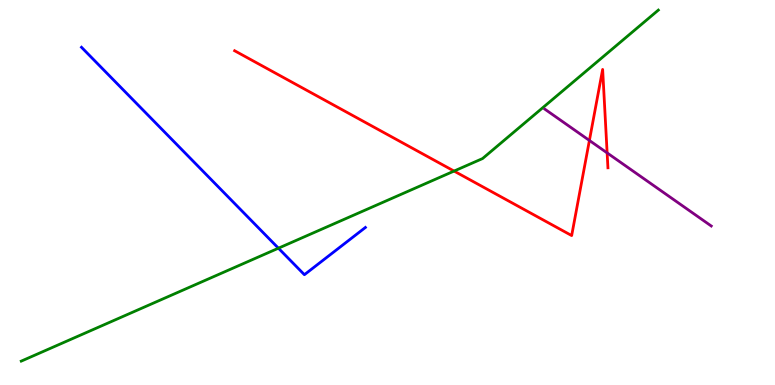[{'lines': ['blue', 'red'], 'intersections': []}, {'lines': ['green', 'red'], 'intersections': [{'x': 5.86, 'y': 5.56}]}, {'lines': ['purple', 'red'], 'intersections': [{'x': 7.61, 'y': 6.35}, {'x': 7.83, 'y': 6.03}]}, {'lines': ['blue', 'green'], 'intersections': [{'x': 3.59, 'y': 3.55}]}, {'lines': ['blue', 'purple'], 'intersections': []}, {'lines': ['green', 'purple'], 'intersections': []}]